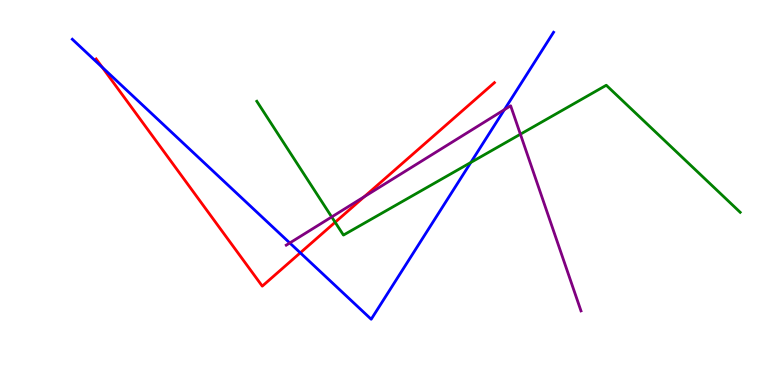[{'lines': ['blue', 'red'], 'intersections': [{'x': 1.32, 'y': 8.25}, {'x': 3.87, 'y': 3.43}]}, {'lines': ['green', 'red'], 'intersections': [{'x': 4.32, 'y': 4.23}]}, {'lines': ['purple', 'red'], 'intersections': [{'x': 4.7, 'y': 4.89}]}, {'lines': ['blue', 'green'], 'intersections': [{'x': 6.08, 'y': 5.78}]}, {'lines': ['blue', 'purple'], 'intersections': [{'x': 3.74, 'y': 3.69}, {'x': 6.51, 'y': 7.15}]}, {'lines': ['green', 'purple'], 'intersections': [{'x': 4.28, 'y': 4.37}, {'x': 6.71, 'y': 6.51}]}]